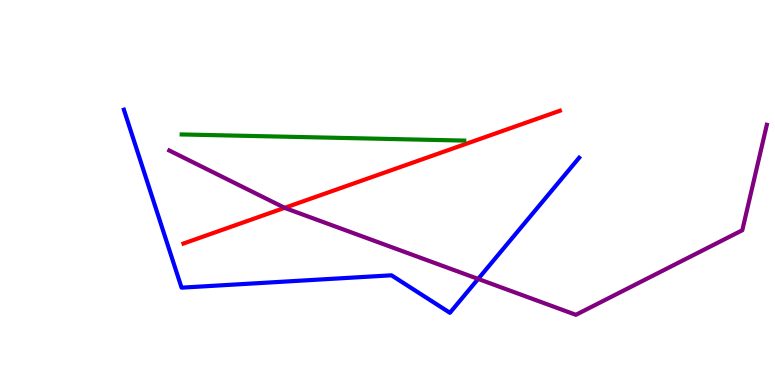[{'lines': ['blue', 'red'], 'intersections': []}, {'lines': ['green', 'red'], 'intersections': []}, {'lines': ['purple', 'red'], 'intersections': [{'x': 3.67, 'y': 4.6}]}, {'lines': ['blue', 'green'], 'intersections': []}, {'lines': ['blue', 'purple'], 'intersections': [{'x': 6.17, 'y': 2.76}]}, {'lines': ['green', 'purple'], 'intersections': []}]